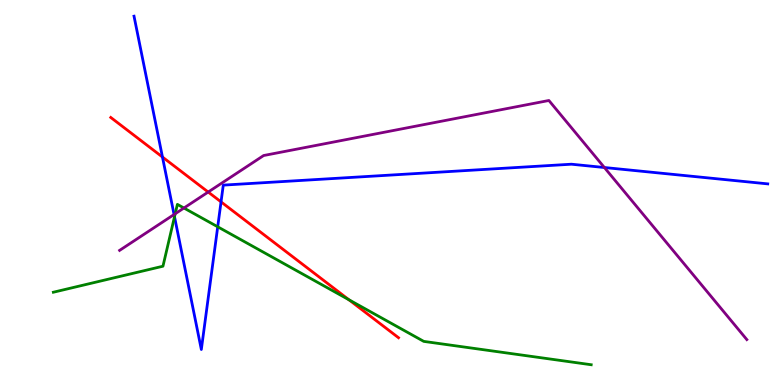[{'lines': ['blue', 'red'], 'intersections': [{'x': 2.1, 'y': 5.92}, {'x': 2.85, 'y': 4.76}]}, {'lines': ['green', 'red'], 'intersections': [{'x': 4.5, 'y': 2.21}]}, {'lines': ['purple', 'red'], 'intersections': [{'x': 2.69, 'y': 5.01}]}, {'lines': ['blue', 'green'], 'intersections': [{'x': 2.25, 'y': 4.37}, {'x': 2.81, 'y': 4.11}]}, {'lines': ['blue', 'purple'], 'intersections': [{'x': 2.25, 'y': 4.43}, {'x': 7.8, 'y': 5.65}]}, {'lines': ['green', 'purple'], 'intersections': [{'x': 2.26, 'y': 4.45}, {'x': 2.37, 'y': 4.6}]}]